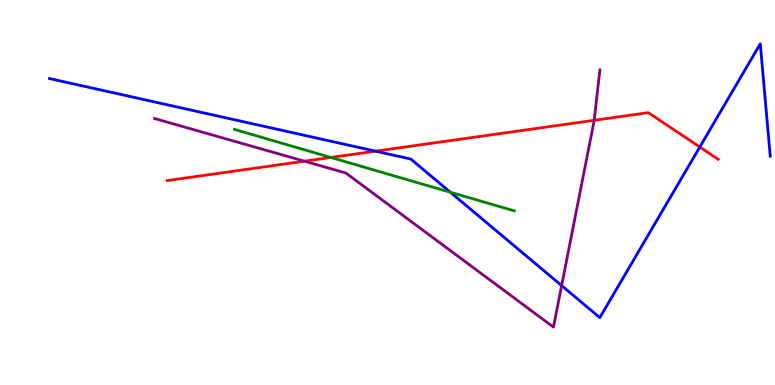[{'lines': ['blue', 'red'], 'intersections': [{'x': 4.85, 'y': 6.07}, {'x': 9.03, 'y': 6.18}]}, {'lines': ['green', 'red'], 'intersections': [{'x': 4.27, 'y': 5.91}]}, {'lines': ['purple', 'red'], 'intersections': [{'x': 3.93, 'y': 5.81}, {'x': 7.67, 'y': 6.88}]}, {'lines': ['blue', 'green'], 'intersections': [{'x': 5.81, 'y': 5.01}]}, {'lines': ['blue', 'purple'], 'intersections': [{'x': 7.25, 'y': 2.58}]}, {'lines': ['green', 'purple'], 'intersections': []}]